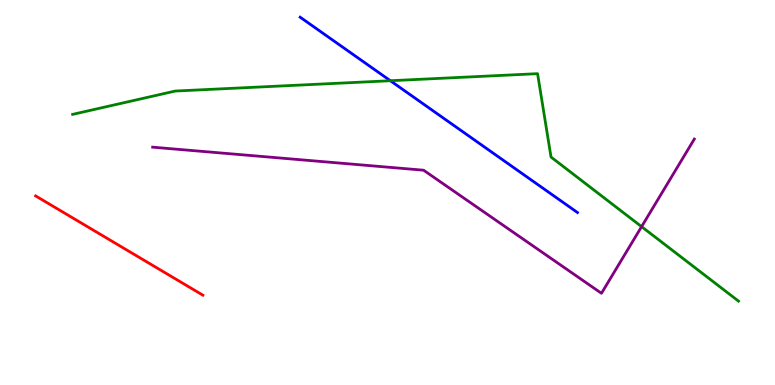[{'lines': ['blue', 'red'], 'intersections': []}, {'lines': ['green', 'red'], 'intersections': []}, {'lines': ['purple', 'red'], 'intersections': []}, {'lines': ['blue', 'green'], 'intersections': [{'x': 5.04, 'y': 7.9}]}, {'lines': ['blue', 'purple'], 'intersections': []}, {'lines': ['green', 'purple'], 'intersections': [{'x': 8.28, 'y': 4.11}]}]